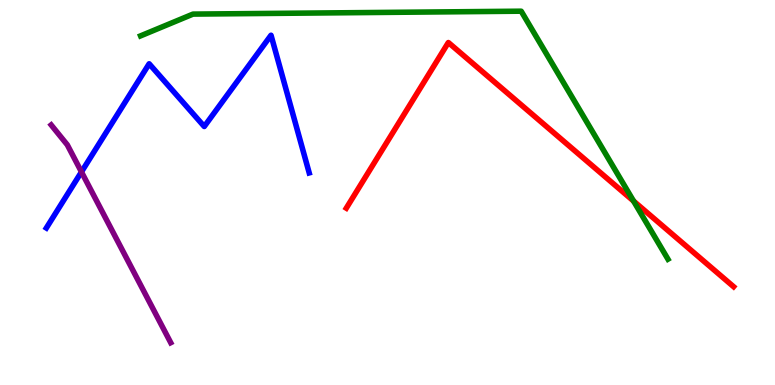[{'lines': ['blue', 'red'], 'intersections': []}, {'lines': ['green', 'red'], 'intersections': [{'x': 8.18, 'y': 4.78}]}, {'lines': ['purple', 'red'], 'intersections': []}, {'lines': ['blue', 'green'], 'intersections': []}, {'lines': ['blue', 'purple'], 'intersections': [{'x': 1.05, 'y': 5.53}]}, {'lines': ['green', 'purple'], 'intersections': []}]